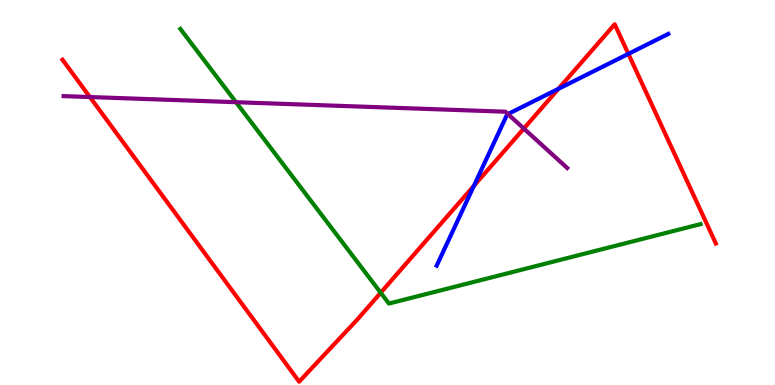[{'lines': ['blue', 'red'], 'intersections': [{'x': 6.11, 'y': 5.17}, {'x': 7.21, 'y': 7.69}, {'x': 8.11, 'y': 8.6}]}, {'lines': ['green', 'red'], 'intersections': [{'x': 4.91, 'y': 2.4}]}, {'lines': ['purple', 'red'], 'intersections': [{'x': 1.16, 'y': 7.48}, {'x': 6.76, 'y': 6.66}]}, {'lines': ['blue', 'green'], 'intersections': []}, {'lines': ['blue', 'purple'], 'intersections': [{'x': 6.55, 'y': 7.04}]}, {'lines': ['green', 'purple'], 'intersections': [{'x': 3.05, 'y': 7.35}]}]